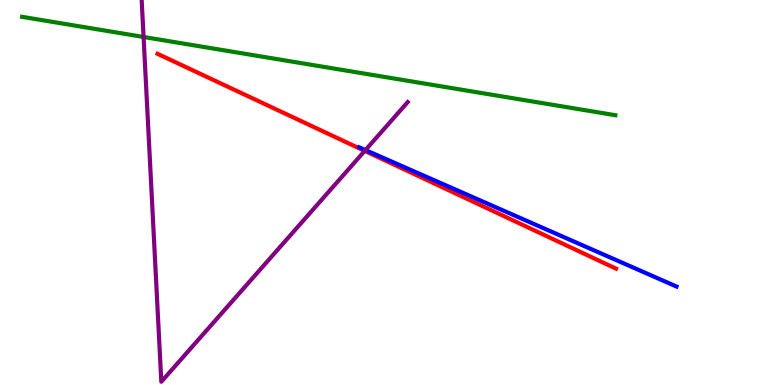[{'lines': ['blue', 'red'], 'intersections': []}, {'lines': ['green', 'red'], 'intersections': []}, {'lines': ['purple', 'red'], 'intersections': [{'x': 4.71, 'y': 6.08}]}, {'lines': ['blue', 'green'], 'intersections': []}, {'lines': ['blue', 'purple'], 'intersections': [{'x': 4.72, 'y': 6.1}]}, {'lines': ['green', 'purple'], 'intersections': [{'x': 1.85, 'y': 9.04}]}]